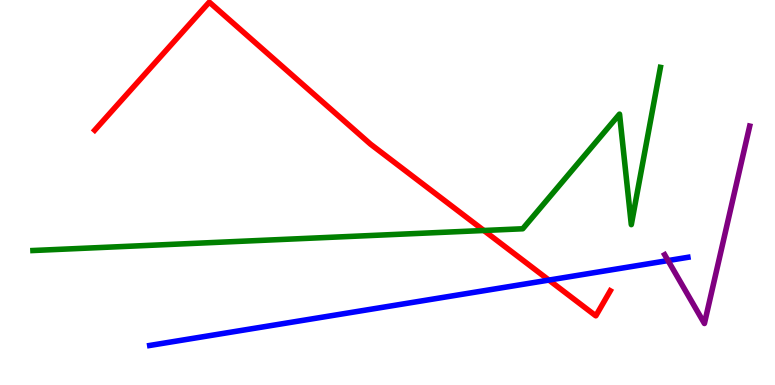[{'lines': ['blue', 'red'], 'intersections': [{'x': 7.08, 'y': 2.73}]}, {'lines': ['green', 'red'], 'intersections': [{'x': 6.24, 'y': 4.01}]}, {'lines': ['purple', 'red'], 'intersections': []}, {'lines': ['blue', 'green'], 'intersections': []}, {'lines': ['blue', 'purple'], 'intersections': [{'x': 8.62, 'y': 3.23}]}, {'lines': ['green', 'purple'], 'intersections': []}]